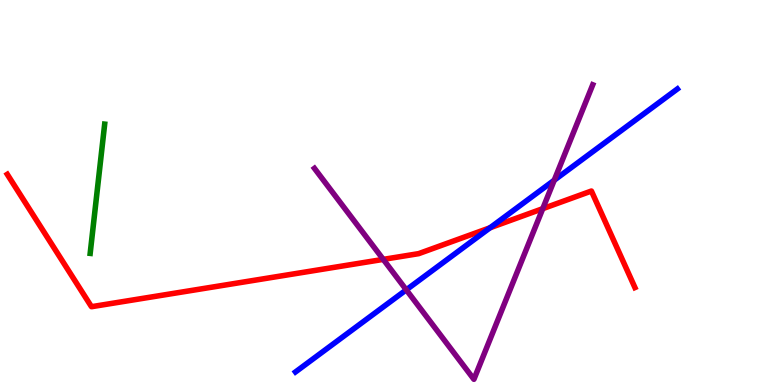[{'lines': ['blue', 'red'], 'intersections': [{'x': 6.32, 'y': 4.08}]}, {'lines': ['green', 'red'], 'intersections': []}, {'lines': ['purple', 'red'], 'intersections': [{'x': 4.95, 'y': 3.26}, {'x': 7.0, 'y': 4.58}]}, {'lines': ['blue', 'green'], 'intersections': []}, {'lines': ['blue', 'purple'], 'intersections': [{'x': 5.24, 'y': 2.47}, {'x': 7.15, 'y': 5.32}]}, {'lines': ['green', 'purple'], 'intersections': []}]